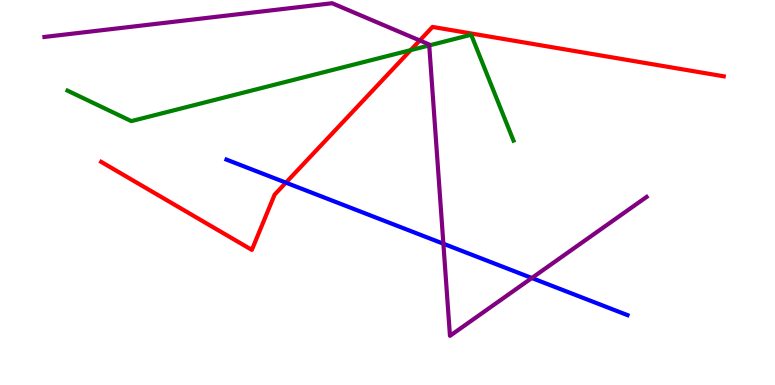[{'lines': ['blue', 'red'], 'intersections': [{'x': 3.69, 'y': 5.26}]}, {'lines': ['green', 'red'], 'intersections': [{'x': 5.3, 'y': 8.7}]}, {'lines': ['purple', 'red'], 'intersections': [{'x': 5.42, 'y': 8.95}]}, {'lines': ['blue', 'green'], 'intersections': []}, {'lines': ['blue', 'purple'], 'intersections': [{'x': 5.72, 'y': 3.67}, {'x': 6.86, 'y': 2.78}]}, {'lines': ['green', 'purple'], 'intersections': [{'x': 5.54, 'y': 8.82}]}]